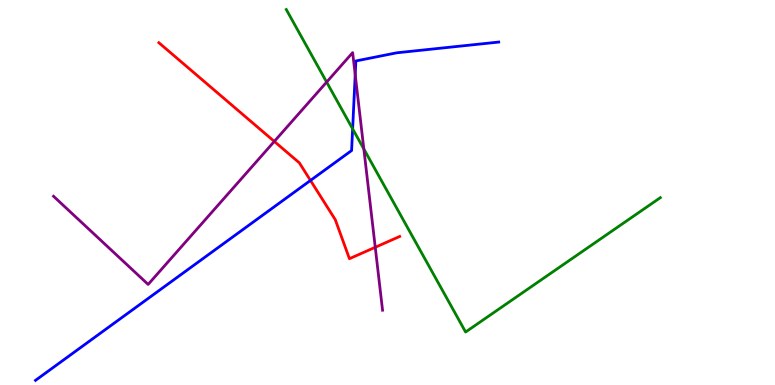[{'lines': ['blue', 'red'], 'intersections': [{'x': 4.01, 'y': 5.31}]}, {'lines': ['green', 'red'], 'intersections': []}, {'lines': ['purple', 'red'], 'intersections': [{'x': 3.54, 'y': 6.33}, {'x': 4.84, 'y': 3.58}]}, {'lines': ['blue', 'green'], 'intersections': [{'x': 4.55, 'y': 6.65}]}, {'lines': ['blue', 'purple'], 'intersections': [{'x': 4.58, 'y': 8.06}]}, {'lines': ['green', 'purple'], 'intersections': [{'x': 4.21, 'y': 7.87}, {'x': 4.69, 'y': 6.13}]}]